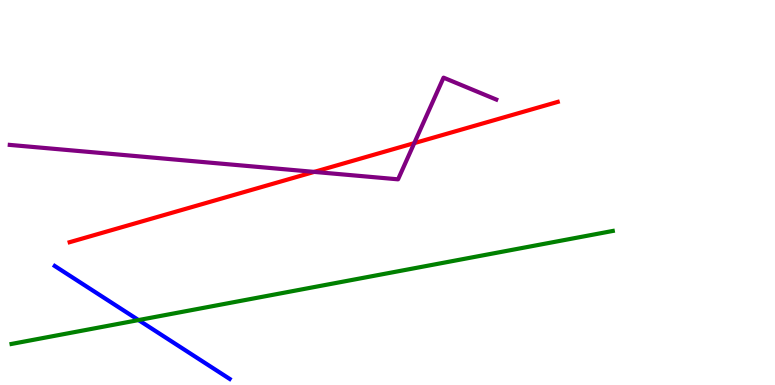[{'lines': ['blue', 'red'], 'intersections': []}, {'lines': ['green', 'red'], 'intersections': []}, {'lines': ['purple', 'red'], 'intersections': [{'x': 4.05, 'y': 5.54}, {'x': 5.35, 'y': 6.28}]}, {'lines': ['blue', 'green'], 'intersections': [{'x': 1.79, 'y': 1.69}]}, {'lines': ['blue', 'purple'], 'intersections': []}, {'lines': ['green', 'purple'], 'intersections': []}]